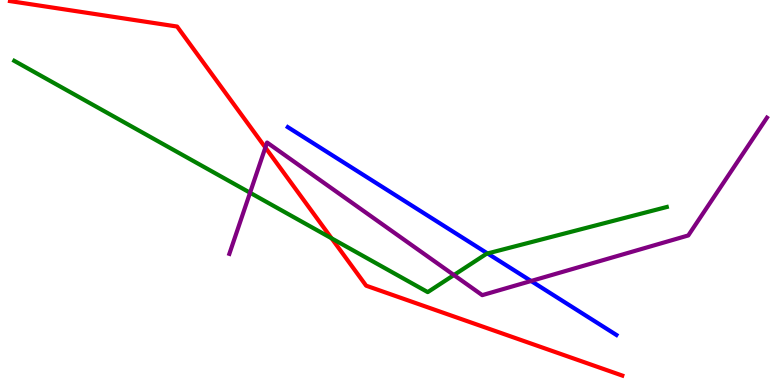[{'lines': ['blue', 'red'], 'intersections': []}, {'lines': ['green', 'red'], 'intersections': [{'x': 4.28, 'y': 3.81}]}, {'lines': ['purple', 'red'], 'intersections': [{'x': 3.42, 'y': 6.17}]}, {'lines': ['blue', 'green'], 'intersections': [{'x': 6.29, 'y': 3.42}]}, {'lines': ['blue', 'purple'], 'intersections': [{'x': 6.85, 'y': 2.7}]}, {'lines': ['green', 'purple'], 'intersections': [{'x': 3.23, 'y': 4.99}, {'x': 5.86, 'y': 2.86}]}]